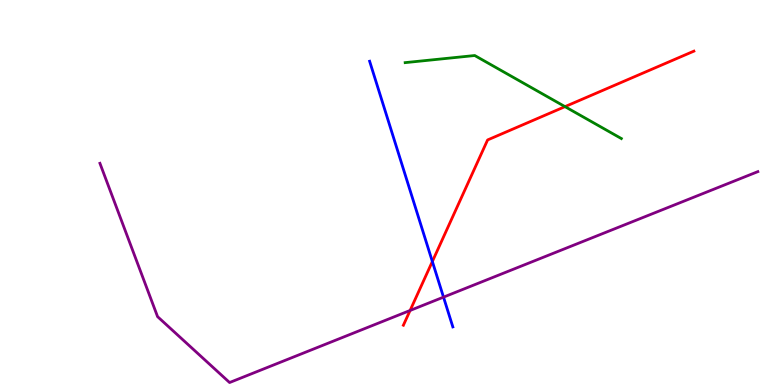[{'lines': ['blue', 'red'], 'intersections': [{'x': 5.58, 'y': 3.21}]}, {'lines': ['green', 'red'], 'intersections': [{'x': 7.29, 'y': 7.23}]}, {'lines': ['purple', 'red'], 'intersections': [{'x': 5.29, 'y': 1.94}]}, {'lines': ['blue', 'green'], 'intersections': []}, {'lines': ['blue', 'purple'], 'intersections': [{'x': 5.72, 'y': 2.28}]}, {'lines': ['green', 'purple'], 'intersections': []}]